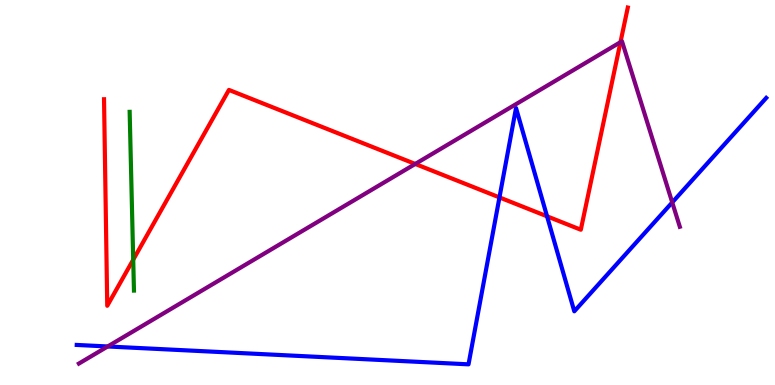[{'lines': ['blue', 'red'], 'intersections': [{'x': 6.44, 'y': 4.87}, {'x': 7.06, 'y': 4.38}]}, {'lines': ['green', 'red'], 'intersections': [{'x': 1.72, 'y': 3.25}]}, {'lines': ['purple', 'red'], 'intersections': [{'x': 5.36, 'y': 5.74}, {'x': 8.01, 'y': 8.9}]}, {'lines': ['blue', 'green'], 'intersections': []}, {'lines': ['blue', 'purple'], 'intersections': [{'x': 1.39, 'y': 1.0}, {'x': 8.67, 'y': 4.74}]}, {'lines': ['green', 'purple'], 'intersections': []}]